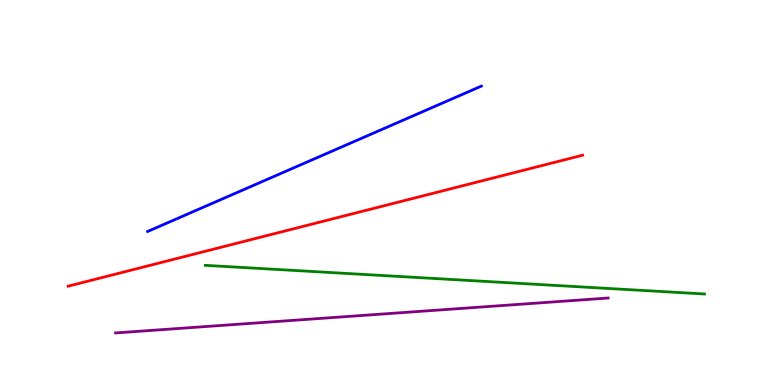[{'lines': ['blue', 'red'], 'intersections': []}, {'lines': ['green', 'red'], 'intersections': []}, {'lines': ['purple', 'red'], 'intersections': []}, {'lines': ['blue', 'green'], 'intersections': []}, {'lines': ['blue', 'purple'], 'intersections': []}, {'lines': ['green', 'purple'], 'intersections': []}]